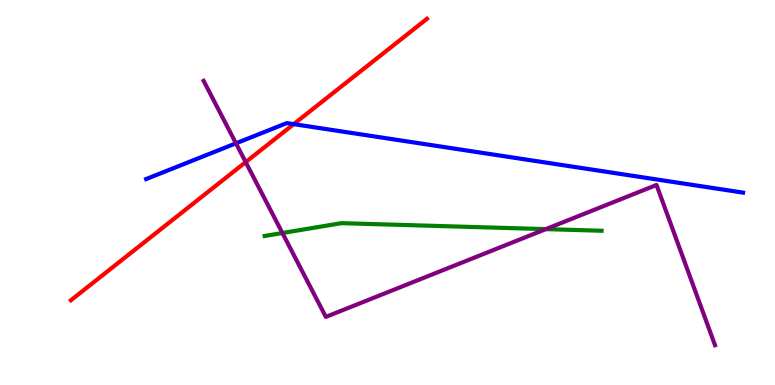[{'lines': ['blue', 'red'], 'intersections': [{'x': 3.79, 'y': 6.78}]}, {'lines': ['green', 'red'], 'intersections': []}, {'lines': ['purple', 'red'], 'intersections': [{'x': 3.17, 'y': 5.79}]}, {'lines': ['blue', 'green'], 'intersections': []}, {'lines': ['blue', 'purple'], 'intersections': [{'x': 3.04, 'y': 6.28}]}, {'lines': ['green', 'purple'], 'intersections': [{'x': 3.64, 'y': 3.95}, {'x': 7.04, 'y': 4.05}]}]